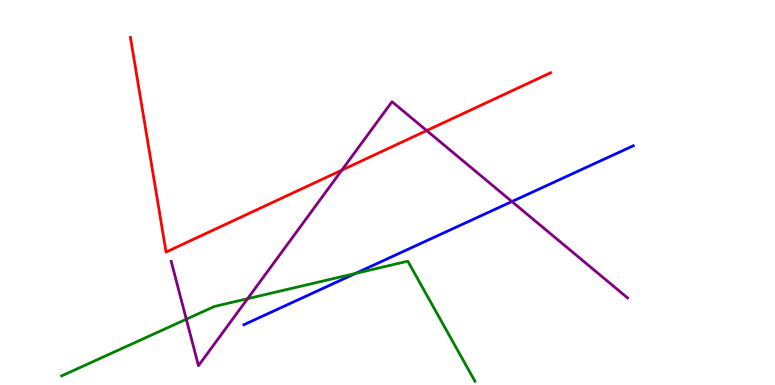[{'lines': ['blue', 'red'], 'intersections': []}, {'lines': ['green', 'red'], 'intersections': []}, {'lines': ['purple', 'red'], 'intersections': [{'x': 4.41, 'y': 5.58}, {'x': 5.51, 'y': 6.61}]}, {'lines': ['blue', 'green'], 'intersections': [{'x': 4.59, 'y': 2.9}]}, {'lines': ['blue', 'purple'], 'intersections': [{'x': 6.61, 'y': 4.76}]}, {'lines': ['green', 'purple'], 'intersections': [{'x': 2.4, 'y': 1.71}, {'x': 3.19, 'y': 2.24}]}]